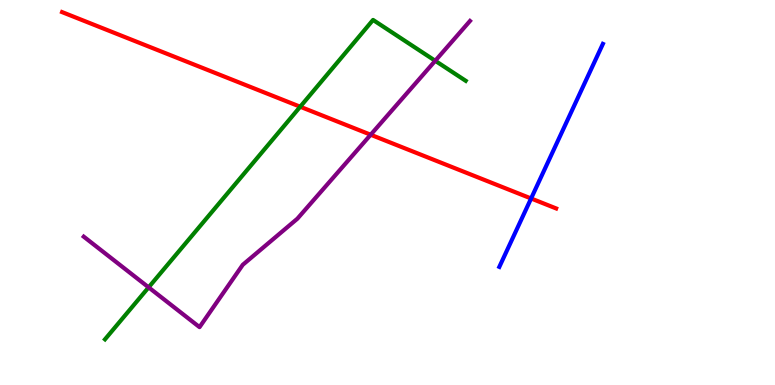[{'lines': ['blue', 'red'], 'intersections': [{'x': 6.85, 'y': 4.84}]}, {'lines': ['green', 'red'], 'intersections': [{'x': 3.87, 'y': 7.23}]}, {'lines': ['purple', 'red'], 'intersections': [{'x': 4.78, 'y': 6.5}]}, {'lines': ['blue', 'green'], 'intersections': []}, {'lines': ['blue', 'purple'], 'intersections': []}, {'lines': ['green', 'purple'], 'intersections': [{'x': 1.92, 'y': 2.54}, {'x': 5.62, 'y': 8.42}]}]